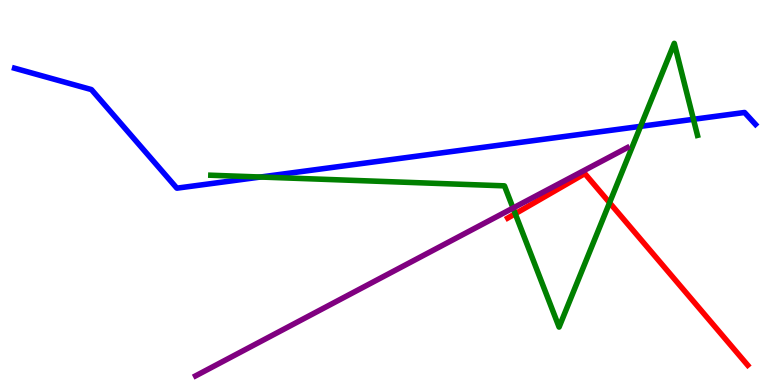[{'lines': ['blue', 'red'], 'intersections': []}, {'lines': ['green', 'red'], 'intersections': [{'x': 6.65, 'y': 4.45}, {'x': 7.87, 'y': 4.73}]}, {'lines': ['purple', 'red'], 'intersections': []}, {'lines': ['blue', 'green'], 'intersections': [{'x': 3.36, 'y': 5.4}, {'x': 8.27, 'y': 6.72}, {'x': 8.95, 'y': 6.9}]}, {'lines': ['blue', 'purple'], 'intersections': []}, {'lines': ['green', 'purple'], 'intersections': [{'x': 6.62, 'y': 4.6}]}]